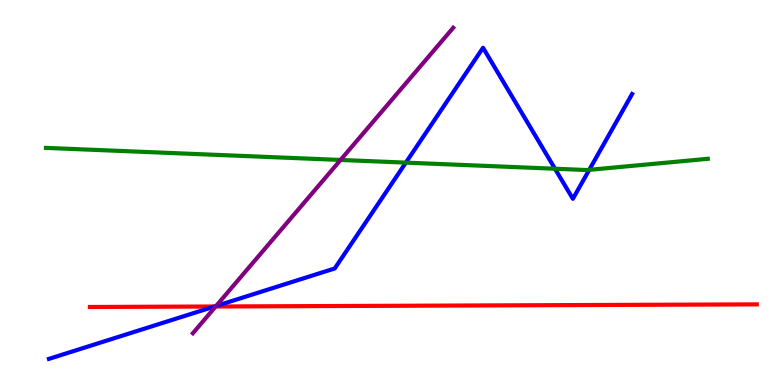[{'lines': ['blue', 'red'], 'intersections': [{'x': 2.77, 'y': 2.04}]}, {'lines': ['green', 'red'], 'intersections': []}, {'lines': ['purple', 'red'], 'intersections': [{'x': 2.78, 'y': 2.04}]}, {'lines': ['blue', 'green'], 'intersections': [{'x': 5.24, 'y': 5.78}, {'x': 7.16, 'y': 5.62}, {'x': 7.6, 'y': 5.59}]}, {'lines': ['blue', 'purple'], 'intersections': [{'x': 2.79, 'y': 2.05}]}, {'lines': ['green', 'purple'], 'intersections': [{'x': 4.39, 'y': 5.85}]}]